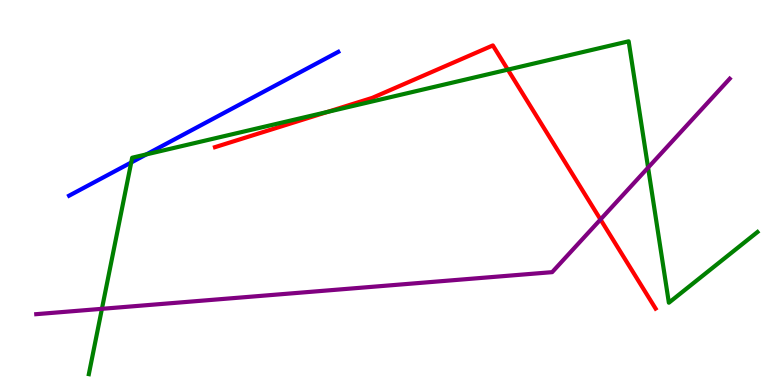[{'lines': ['blue', 'red'], 'intersections': []}, {'lines': ['green', 'red'], 'intersections': [{'x': 4.22, 'y': 7.09}, {'x': 6.55, 'y': 8.19}]}, {'lines': ['purple', 'red'], 'intersections': [{'x': 7.75, 'y': 4.3}]}, {'lines': ['blue', 'green'], 'intersections': [{'x': 1.69, 'y': 5.78}, {'x': 1.89, 'y': 5.99}]}, {'lines': ['blue', 'purple'], 'intersections': []}, {'lines': ['green', 'purple'], 'intersections': [{'x': 1.32, 'y': 1.98}, {'x': 8.36, 'y': 5.65}]}]